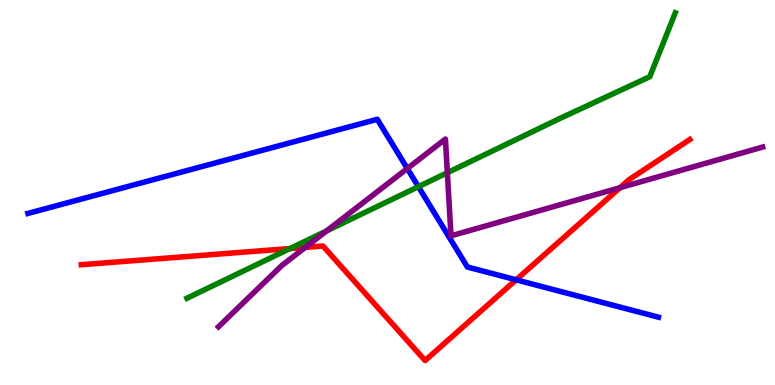[{'lines': ['blue', 'red'], 'intersections': [{'x': 6.66, 'y': 2.73}]}, {'lines': ['green', 'red'], 'intersections': [{'x': 3.74, 'y': 3.54}]}, {'lines': ['purple', 'red'], 'intersections': [{'x': 3.94, 'y': 3.58}, {'x': 8.0, 'y': 5.12}]}, {'lines': ['blue', 'green'], 'intersections': [{'x': 5.4, 'y': 5.15}]}, {'lines': ['blue', 'purple'], 'intersections': [{'x': 5.26, 'y': 5.62}]}, {'lines': ['green', 'purple'], 'intersections': [{'x': 4.21, 'y': 4.0}, {'x': 5.77, 'y': 5.51}]}]